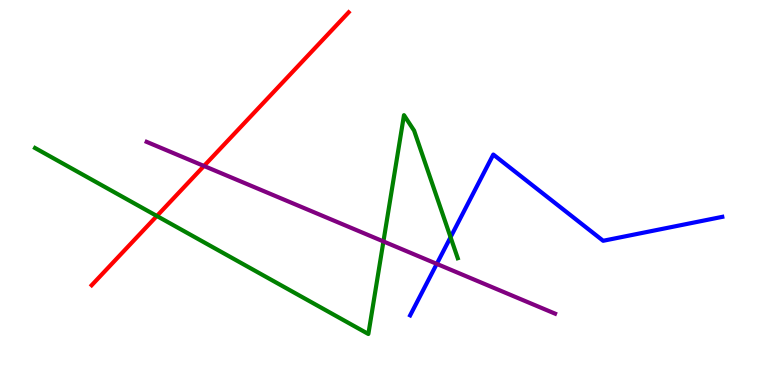[{'lines': ['blue', 'red'], 'intersections': []}, {'lines': ['green', 'red'], 'intersections': [{'x': 2.02, 'y': 4.39}]}, {'lines': ['purple', 'red'], 'intersections': [{'x': 2.63, 'y': 5.69}]}, {'lines': ['blue', 'green'], 'intersections': [{'x': 5.81, 'y': 3.84}]}, {'lines': ['blue', 'purple'], 'intersections': [{'x': 5.64, 'y': 3.15}]}, {'lines': ['green', 'purple'], 'intersections': [{'x': 4.95, 'y': 3.73}]}]